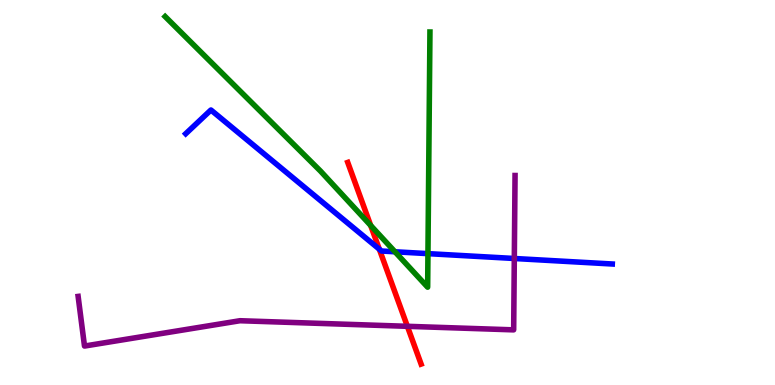[{'lines': ['blue', 'red'], 'intersections': [{'x': 4.89, 'y': 3.53}]}, {'lines': ['green', 'red'], 'intersections': [{'x': 4.78, 'y': 4.14}]}, {'lines': ['purple', 'red'], 'intersections': [{'x': 5.26, 'y': 1.52}]}, {'lines': ['blue', 'green'], 'intersections': [{'x': 5.1, 'y': 3.46}, {'x': 5.52, 'y': 3.41}]}, {'lines': ['blue', 'purple'], 'intersections': [{'x': 6.64, 'y': 3.29}]}, {'lines': ['green', 'purple'], 'intersections': []}]